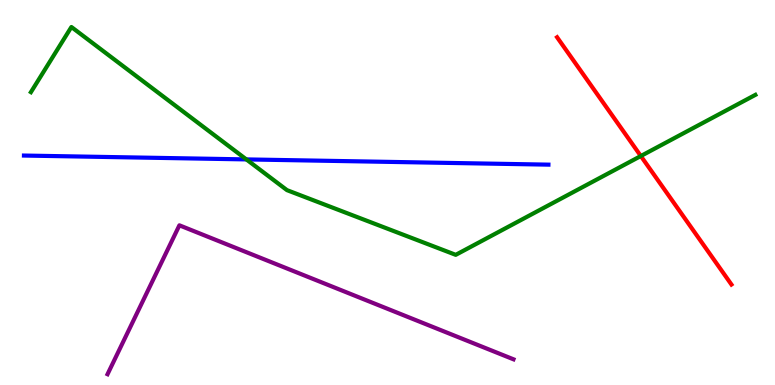[{'lines': ['blue', 'red'], 'intersections': []}, {'lines': ['green', 'red'], 'intersections': [{'x': 8.27, 'y': 5.95}]}, {'lines': ['purple', 'red'], 'intersections': []}, {'lines': ['blue', 'green'], 'intersections': [{'x': 3.18, 'y': 5.86}]}, {'lines': ['blue', 'purple'], 'intersections': []}, {'lines': ['green', 'purple'], 'intersections': []}]